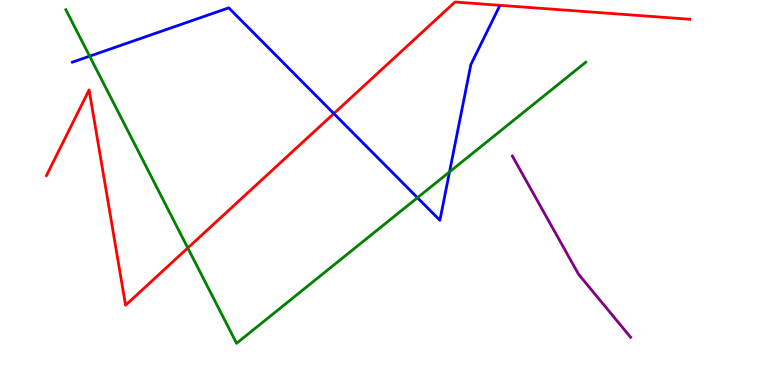[{'lines': ['blue', 'red'], 'intersections': [{'x': 4.31, 'y': 7.05}]}, {'lines': ['green', 'red'], 'intersections': [{'x': 2.42, 'y': 3.56}]}, {'lines': ['purple', 'red'], 'intersections': []}, {'lines': ['blue', 'green'], 'intersections': [{'x': 1.16, 'y': 8.54}, {'x': 5.39, 'y': 4.86}, {'x': 5.8, 'y': 5.54}]}, {'lines': ['blue', 'purple'], 'intersections': []}, {'lines': ['green', 'purple'], 'intersections': []}]